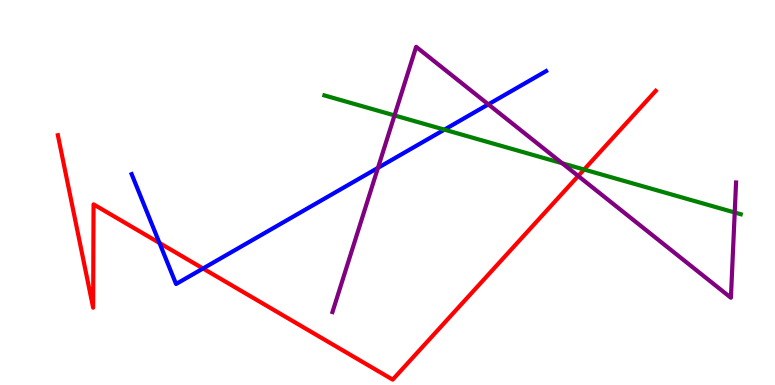[{'lines': ['blue', 'red'], 'intersections': [{'x': 2.06, 'y': 3.69}, {'x': 2.62, 'y': 3.03}]}, {'lines': ['green', 'red'], 'intersections': [{'x': 7.54, 'y': 5.6}]}, {'lines': ['purple', 'red'], 'intersections': [{'x': 7.46, 'y': 5.43}]}, {'lines': ['blue', 'green'], 'intersections': [{'x': 5.73, 'y': 6.63}]}, {'lines': ['blue', 'purple'], 'intersections': [{'x': 4.88, 'y': 5.64}, {'x': 6.3, 'y': 7.29}]}, {'lines': ['green', 'purple'], 'intersections': [{'x': 5.09, 'y': 7.0}, {'x': 7.25, 'y': 5.76}, {'x': 9.48, 'y': 4.48}]}]